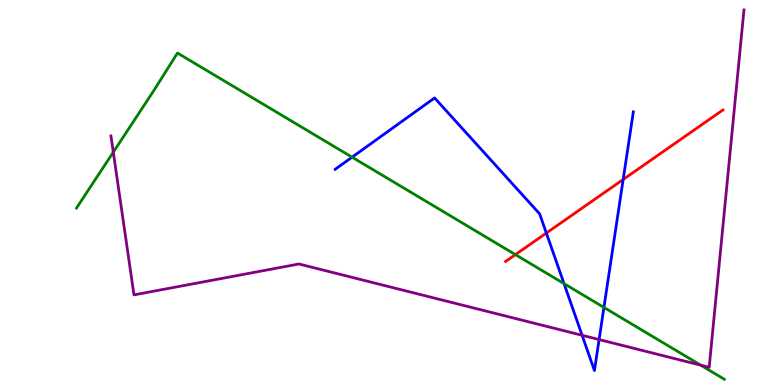[{'lines': ['blue', 'red'], 'intersections': [{'x': 7.05, 'y': 3.95}, {'x': 8.04, 'y': 5.34}]}, {'lines': ['green', 'red'], 'intersections': [{'x': 6.65, 'y': 3.39}]}, {'lines': ['purple', 'red'], 'intersections': []}, {'lines': ['blue', 'green'], 'intersections': [{'x': 4.54, 'y': 5.92}, {'x': 7.28, 'y': 2.63}, {'x': 7.79, 'y': 2.01}]}, {'lines': ['blue', 'purple'], 'intersections': [{'x': 7.51, 'y': 1.29}, {'x': 7.73, 'y': 1.18}]}, {'lines': ['green', 'purple'], 'intersections': [{'x': 1.46, 'y': 6.05}, {'x': 9.04, 'y': 0.516}]}]